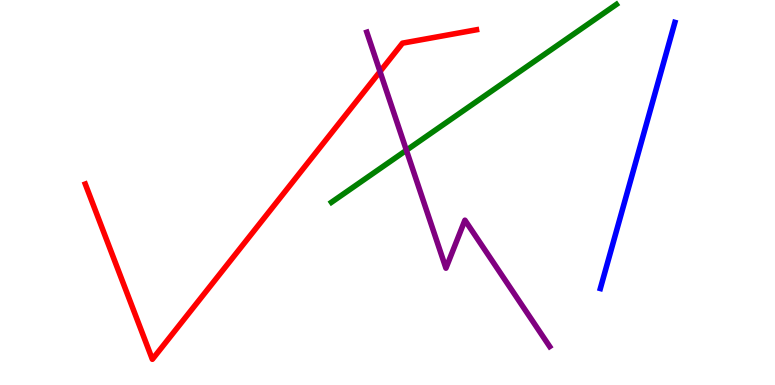[{'lines': ['blue', 'red'], 'intersections': []}, {'lines': ['green', 'red'], 'intersections': []}, {'lines': ['purple', 'red'], 'intersections': [{'x': 4.9, 'y': 8.14}]}, {'lines': ['blue', 'green'], 'intersections': []}, {'lines': ['blue', 'purple'], 'intersections': []}, {'lines': ['green', 'purple'], 'intersections': [{'x': 5.24, 'y': 6.1}]}]